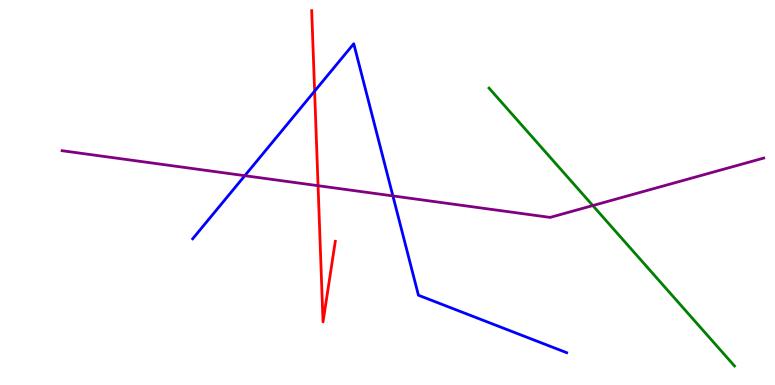[{'lines': ['blue', 'red'], 'intersections': [{'x': 4.06, 'y': 7.63}]}, {'lines': ['green', 'red'], 'intersections': []}, {'lines': ['purple', 'red'], 'intersections': [{'x': 4.1, 'y': 5.18}]}, {'lines': ['blue', 'green'], 'intersections': []}, {'lines': ['blue', 'purple'], 'intersections': [{'x': 3.16, 'y': 5.44}, {'x': 5.07, 'y': 4.91}]}, {'lines': ['green', 'purple'], 'intersections': [{'x': 7.65, 'y': 4.66}]}]